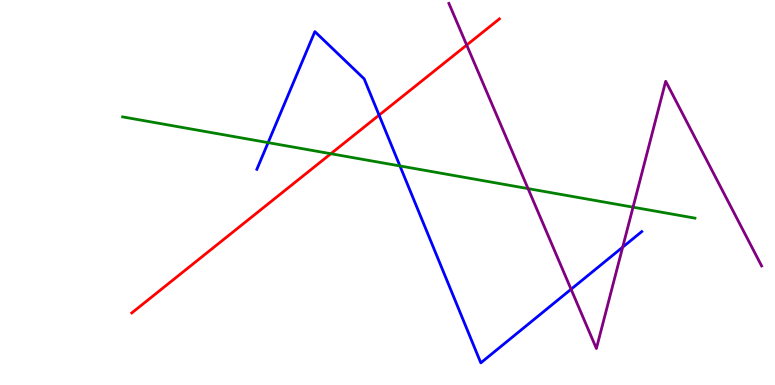[{'lines': ['blue', 'red'], 'intersections': [{'x': 4.89, 'y': 7.01}]}, {'lines': ['green', 'red'], 'intersections': [{'x': 4.27, 'y': 6.01}]}, {'lines': ['purple', 'red'], 'intersections': [{'x': 6.02, 'y': 8.83}]}, {'lines': ['blue', 'green'], 'intersections': [{'x': 3.46, 'y': 6.3}, {'x': 5.16, 'y': 5.69}]}, {'lines': ['blue', 'purple'], 'intersections': [{'x': 7.37, 'y': 2.49}, {'x': 8.03, 'y': 3.58}]}, {'lines': ['green', 'purple'], 'intersections': [{'x': 6.81, 'y': 5.1}, {'x': 8.17, 'y': 4.62}]}]